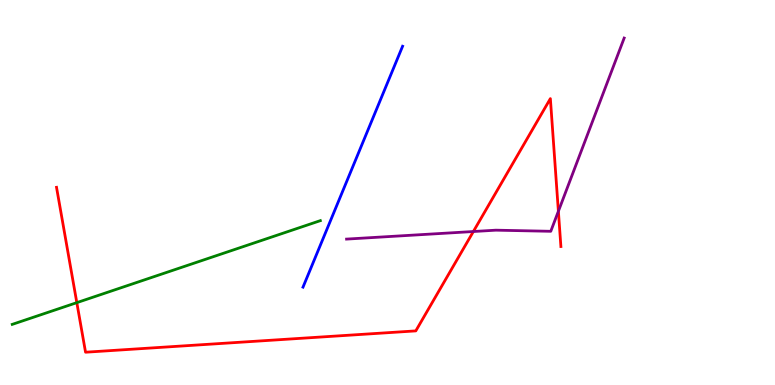[{'lines': ['blue', 'red'], 'intersections': []}, {'lines': ['green', 'red'], 'intersections': [{'x': 0.991, 'y': 2.14}]}, {'lines': ['purple', 'red'], 'intersections': [{'x': 6.11, 'y': 3.99}, {'x': 7.2, 'y': 4.51}]}, {'lines': ['blue', 'green'], 'intersections': []}, {'lines': ['blue', 'purple'], 'intersections': []}, {'lines': ['green', 'purple'], 'intersections': []}]